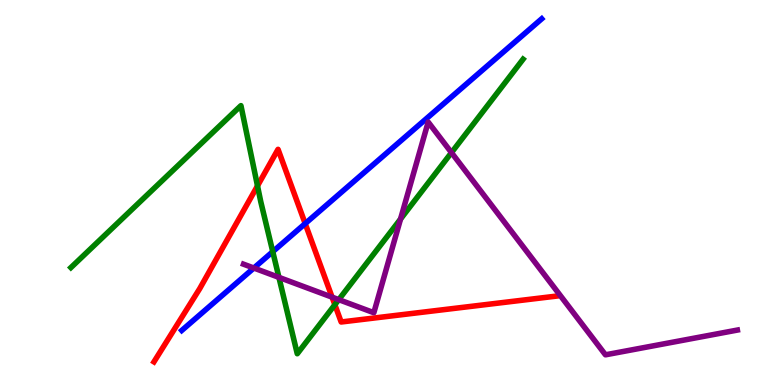[{'lines': ['blue', 'red'], 'intersections': [{'x': 3.94, 'y': 4.19}]}, {'lines': ['green', 'red'], 'intersections': [{'x': 3.32, 'y': 5.17}, {'x': 4.32, 'y': 2.08}]}, {'lines': ['purple', 'red'], 'intersections': [{'x': 4.29, 'y': 2.28}]}, {'lines': ['blue', 'green'], 'intersections': [{'x': 3.52, 'y': 3.46}]}, {'lines': ['blue', 'purple'], 'intersections': [{'x': 3.28, 'y': 3.04}]}, {'lines': ['green', 'purple'], 'intersections': [{'x': 3.6, 'y': 2.8}, {'x': 4.37, 'y': 2.22}, {'x': 5.17, 'y': 4.31}, {'x': 5.83, 'y': 6.04}]}]